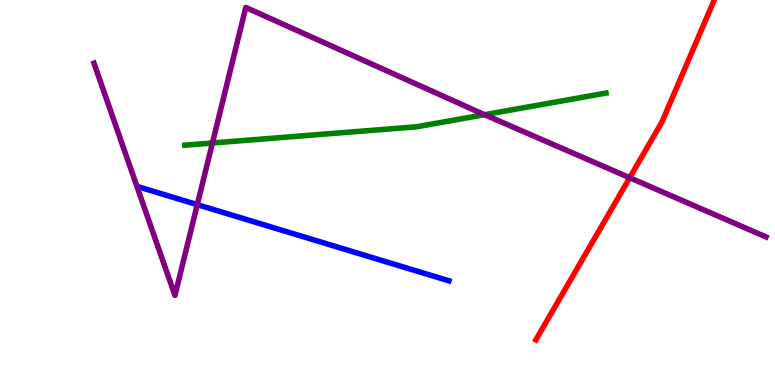[{'lines': ['blue', 'red'], 'intersections': []}, {'lines': ['green', 'red'], 'intersections': []}, {'lines': ['purple', 'red'], 'intersections': [{'x': 8.13, 'y': 5.38}]}, {'lines': ['blue', 'green'], 'intersections': []}, {'lines': ['blue', 'purple'], 'intersections': [{'x': 2.55, 'y': 4.68}]}, {'lines': ['green', 'purple'], 'intersections': [{'x': 2.74, 'y': 6.29}, {'x': 6.25, 'y': 7.02}]}]